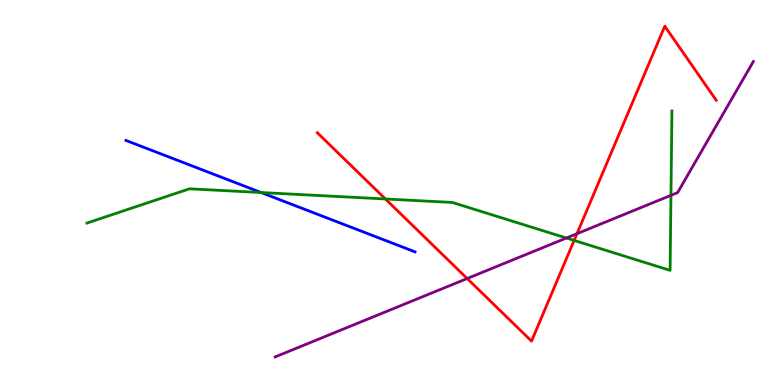[{'lines': ['blue', 'red'], 'intersections': []}, {'lines': ['green', 'red'], 'intersections': [{'x': 4.97, 'y': 4.83}, {'x': 7.41, 'y': 3.76}]}, {'lines': ['purple', 'red'], 'intersections': [{'x': 6.03, 'y': 2.77}, {'x': 7.44, 'y': 3.93}]}, {'lines': ['blue', 'green'], 'intersections': [{'x': 3.37, 'y': 5.0}]}, {'lines': ['blue', 'purple'], 'intersections': []}, {'lines': ['green', 'purple'], 'intersections': [{'x': 7.31, 'y': 3.82}, {'x': 8.66, 'y': 4.93}]}]